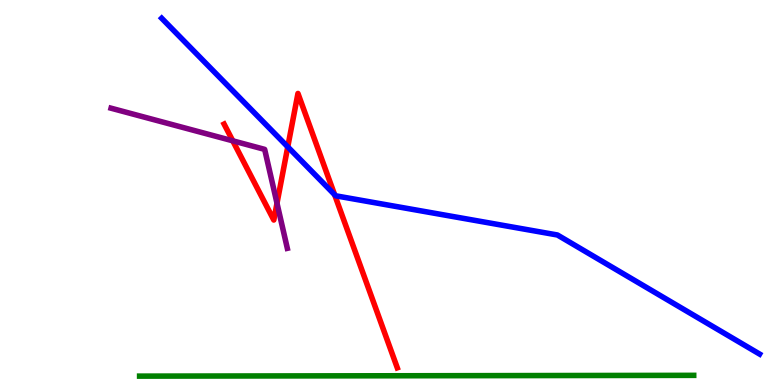[{'lines': ['blue', 'red'], 'intersections': [{'x': 3.71, 'y': 6.19}, {'x': 4.32, 'y': 4.94}]}, {'lines': ['green', 'red'], 'intersections': []}, {'lines': ['purple', 'red'], 'intersections': [{'x': 3.0, 'y': 6.34}, {'x': 3.57, 'y': 4.72}]}, {'lines': ['blue', 'green'], 'intersections': []}, {'lines': ['blue', 'purple'], 'intersections': []}, {'lines': ['green', 'purple'], 'intersections': []}]